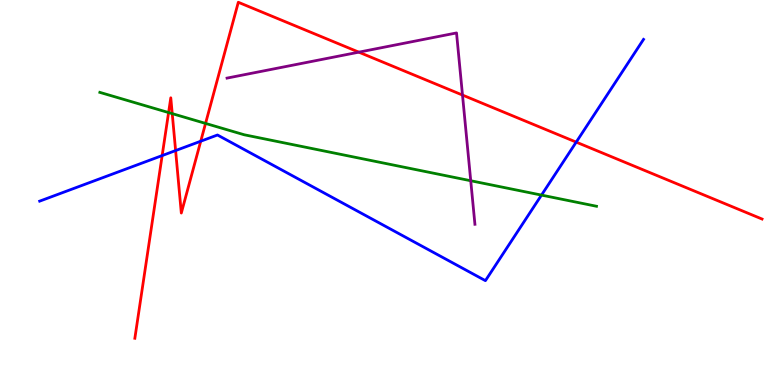[{'lines': ['blue', 'red'], 'intersections': [{'x': 2.09, 'y': 5.96}, {'x': 2.27, 'y': 6.09}, {'x': 2.59, 'y': 6.33}, {'x': 7.43, 'y': 6.31}]}, {'lines': ['green', 'red'], 'intersections': [{'x': 2.18, 'y': 7.08}, {'x': 2.22, 'y': 7.05}, {'x': 2.65, 'y': 6.79}]}, {'lines': ['purple', 'red'], 'intersections': [{'x': 4.63, 'y': 8.65}, {'x': 5.97, 'y': 7.53}]}, {'lines': ['blue', 'green'], 'intersections': [{'x': 6.99, 'y': 4.93}]}, {'lines': ['blue', 'purple'], 'intersections': []}, {'lines': ['green', 'purple'], 'intersections': [{'x': 6.07, 'y': 5.31}]}]